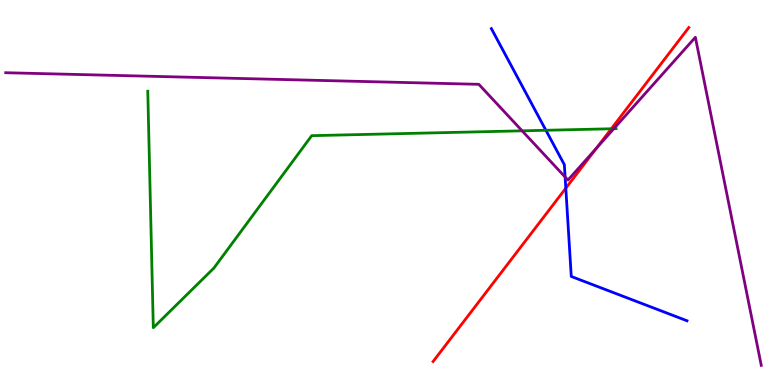[{'lines': ['blue', 'red'], 'intersections': [{'x': 7.3, 'y': 5.11}]}, {'lines': ['green', 'red'], 'intersections': [{'x': 7.89, 'y': 6.66}]}, {'lines': ['purple', 'red'], 'intersections': [{'x': 7.7, 'y': 6.16}]}, {'lines': ['blue', 'green'], 'intersections': [{'x': 7.04, 'y': 6.62}]}, {'lines': ['blue', 'purple'], 'intersections': [{'x': 7.29, 'y': 5.4}]}, {'lines': ['green', 'purple'], 'intersections': [{'x': 6.74, 'y': 6.6}, {'x': 7.92, 'y': 6.66}]}]